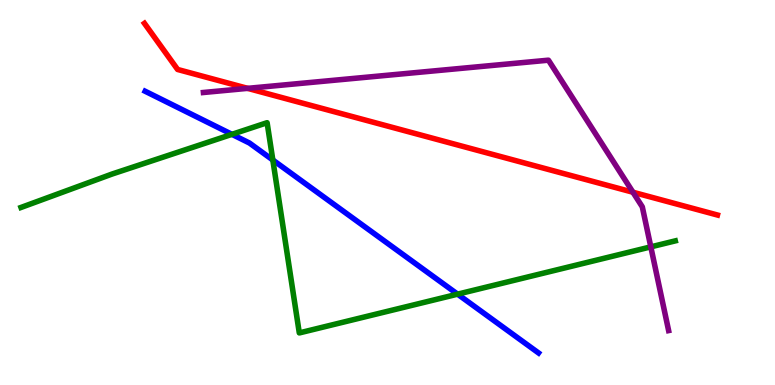[{'lines': ['blue', 'red'], 'intersections': []}, {'lines': ['green', 'red'], 'intersections': []}, {'lines': ['purple', 'red'], 'intersections': [{'x': 3.2, 'y': 7.71}, {'x': 8.17, 'y': 5.01}]}, {'lines': ['blue', 'green'], 'intersections': [{'x': 2.99, 'y': 6.51}, {'x': 3.52, 'y': 5.84}, {'x': 5.9, 'y': 2.36}]}, {'lines': ['blue', 'purple'], 'intersections': []}, {'lines': ['green', 'purple'], 'intersections': [{'x': 8.4, 'y': 3.59}]}]